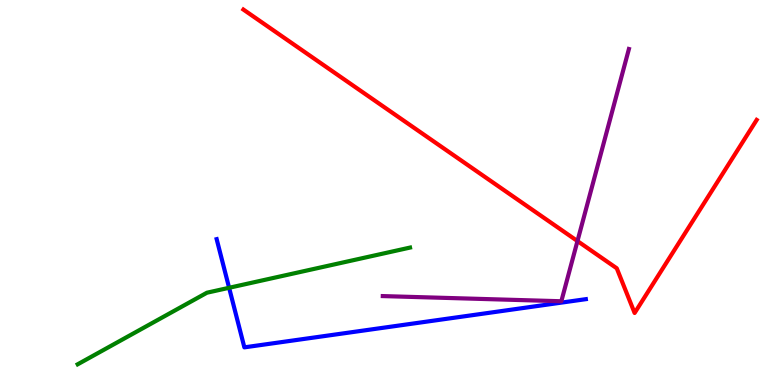[{'lines': ['blue', 'red'], 'intersections': []}, {'lines': ['green', 'red'], 'intersections': []}, {'lines': ['purple', 'red'], 'intersections': [{'x': 7.45, 'y': 3.74}]}, {'lines': ['blue', 'green'], 'intersections': [{'x': 2.96, 'y': 2.53}]}, {'lines': ['blue', 'purple'], 'intersections': []}, {'lines': ['green', 'purple'], 'intersections': []}]